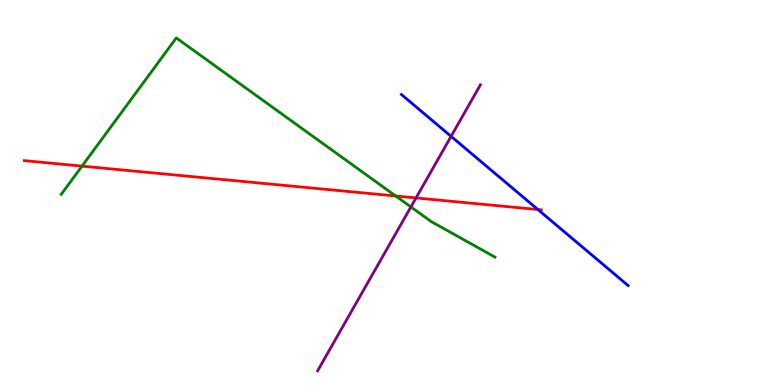[{'lines': ['blue', 'red'], 'intersections': [{'x': 6.94, 'y': 4.56}]}, {'lines': ['green', 'red'], 'intersections': [{'x': 1.06, 'y': 5.69}, {'x': 5.11, 'y': 4.91}]}, {'lines': ['purple', 'red'], 'intersections': [{'x': 5.37, 'y': 4.86}]}, {'lines': ['blue', 'green'], 'intersections': []}, {'lines': ['blue', 'purple'], 'intersections': [{'x': 5.82, 'y': 6.46}]}, {'lines': ['green', 'purple'], 'intersections': [{'x': 5.3, 'y': 4.62}]}]